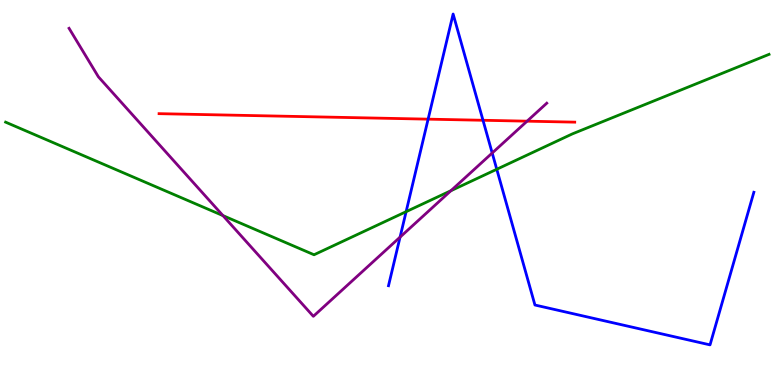[{'lines': ['blue', 'red'], 'intersections': [{'x': 5.52, 'y': 6.91}, {'x': 6.23, 'y': 6.88}]}, {'lines': ['green', 'red'], 'intersections': []}, {'lines': ['purple', 'red'], 'intersections': [{'x': 6.8, 'y': 6.85}]}, {'lines': ['blue', 'green'], 'intersections': [{'x': 5.24, 'y': 4.5}, {'x': 6.41, 'y': 5.6}]}, {'lines': ['blue', 'purple'], 'intersections': [{'x': 5.16, 'y': 3.84}, {'x': 6.35, 'y': 6.03}]}, {'lines': ['green', 'purple'], 'intersections': [{'x': 2.88, 'y': 4.4}, {'x': 5.82, 'y': 5.05}]}]